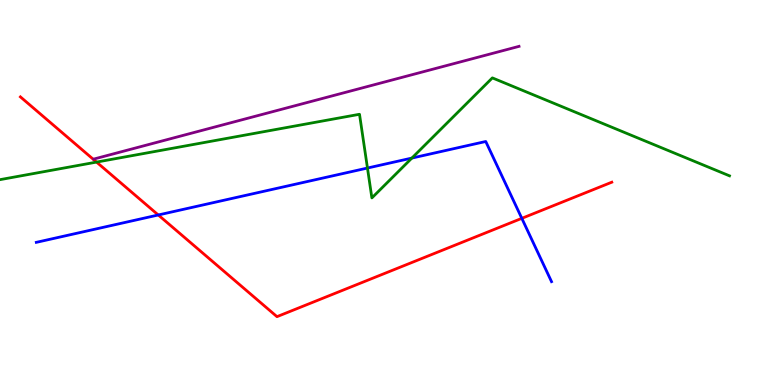[{'lines': ['blue', 'red'], 'intersections': [{'x': 2.04, 'y': 4.42}, {'x': 6.73, 'y': 4.33}]}, {'lines': ['green', 'red'], 'intersections': [{'x': 1.25, 'y': 5.79}]}, {'lines': ['purple', 'red'], 'intersections': []}, {'lines': ['blue', 'green'], 'intersections': [{'x': 4.74, 'y': 5.64}, {'x': 5.31, 'y': 5.89}]}, {'lines': ['blue', 'purple'], 'intersections': []}, {'lines': ['green', 'purple'], 'intersections': []}]